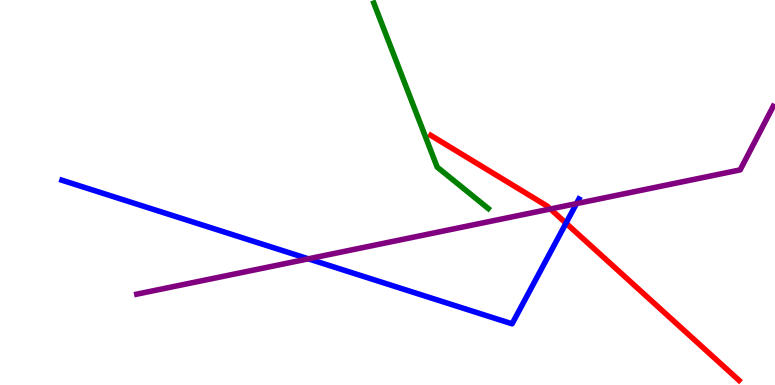[{'lines': ['blue', 'red'], 'intersections': [{'x': 7.3, 'y': 4.2}]}, {'lines': ['green', 'red'], 'intersections': []}, {'lines': ['purple', 'red'], 'intersections': [{'x': 7.1, 'y': 4.57}]}, {'lines': ['blue', 'green'], 'intersections': []}, {'lines': ['blue', 'purple'], 'intersections': [{'x': 3.98, 'y': 3.28}, {'x': 7.44, 'y': 4.71}]}, {'lines': ['green', 'purple'], 'intersections': []}]